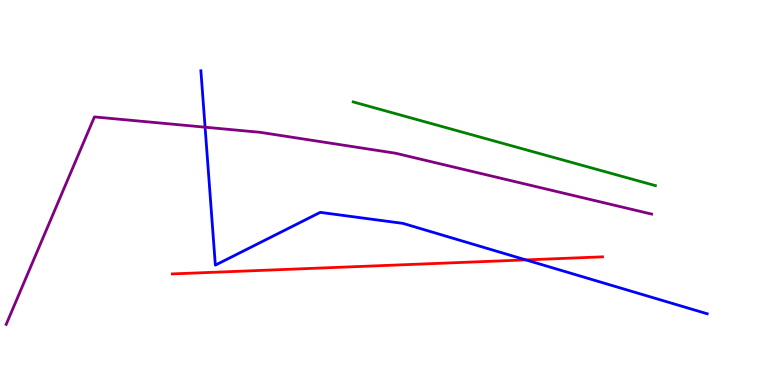[{'lines': ['blue', 'red'], 'intersections': [{'x': 6.79, 'y': 3.25}]}, {'lines': ['green', 'red'], 'intersections': []}, {'lines': ['purple', 'red'], 'intersections': []}, {'lines': ['blue', 'green'], 'intersections': []}, {'lines': ['blue', 'purple'], 'intersections': [{'x': 2.65, 'y': 6.7}]}, {'lines': ['green', 'purple'], 'intersections': []}]